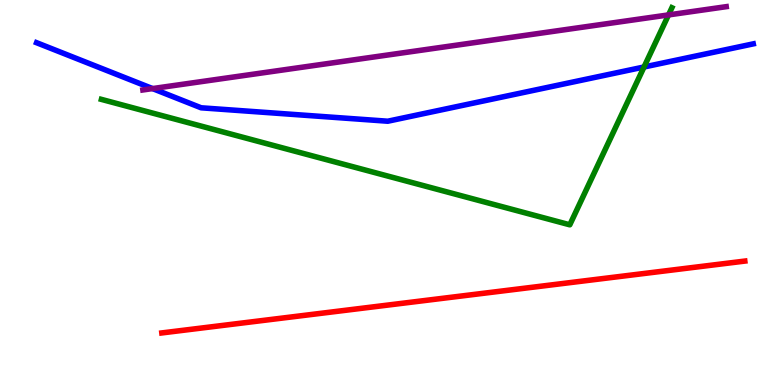[{'lines': ['blue', 'red'], 'intersections': []}, {'lines': ['green', 'red'], 'intersections': []}, {'lines': ['purple', 'red'], 'intersections': []}, {'lines': ['blue', 'green'], 'intersections': [{'x': 8.31, 'y': 8.26}]}, {'lines': ['blue', 'purple'], 'intersections': [{'x': 1.97, 'y': 7.7}]}, {'lines': ['green', 'purple'], 'intersections': [{'x': 8.63, 'y': 9.61}]}]